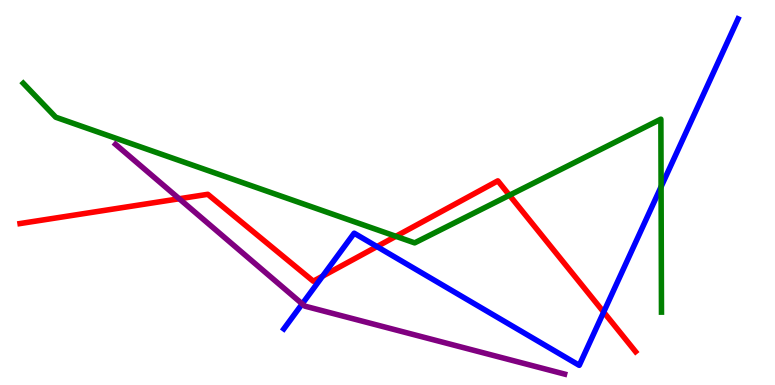[{'lines': ['blue', 'red'], 'intersections': [{'x': 4.16, 'y': 2.83}, {'x': 4.86, 'y': 3.6}, {'x': 7.79, 'y': 1.89}]}, {'lines': ['green', 'red'], 'intersections': [{'x': 5.11, 'y': 3.86}, {'x': 6.57, 'y': 4.93}]}, {'lines': ['purple', 'red'], 'intersections': [{'x': 2.31, 'y': 4.84}]}, {'lines': ['blue', 'green'], 'intersections': [{'x': 8.53, 'y': 5.15}]}, {'lines': ['blue', 'purple'], 'intersections': [{'x': 3.9, 'y': 2.11}]}, {'lines': ['green', 'purple'], 'intersections': []}]